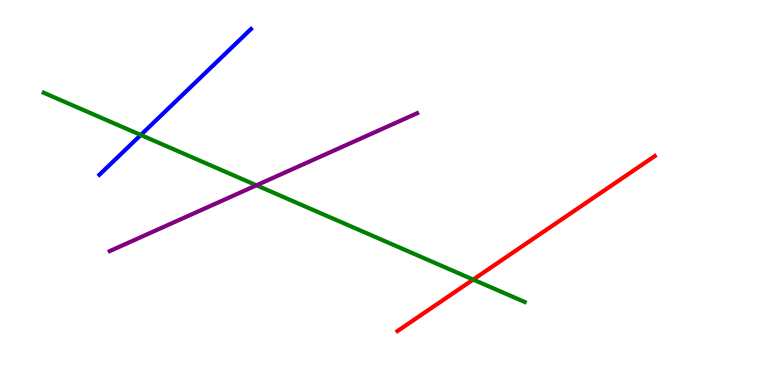[{'lines': ['blue', 'red'], 'intersections': []}, {'lines': ['green', 'red'], 'intersections': [{'x': 6.11, 'y': 2.74}]}, {'lines': ['purple', 'red'], 'intersections': []}, {'lines': ['blue', 'green'], 'intersections': [{'x': 1.82, 'y': 6.49}]}, {'lines': ['blue', 'purple'], 'intersections': []}, {'lines': ['green', 'purple'], 'intersections': [{'x': 3.31, 'y': 5.19}]}]